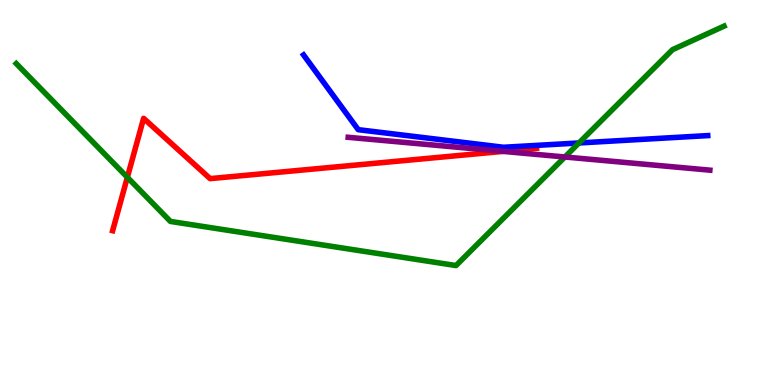[{'lines': ['blue', 'red'], 'intersections': []}, {'lines': ['green', 'red'], 'intersections': [{'x': 1.64, 'y': 5.39}]}, {'lines': ['purple', 'red'], 'intersections': [{'x': 6.49, 'y': 6.07}]}, {'lines': ['blue', 'green'], 'intersections': [{'x': 7.47, 'y': 6.29}]}, {'lines': ['blue', 'purple'], 'intersections': []}, {'lines': ['green', 'purple'], 'intersections': [{'x': 7.29, 'y': 5.92}]}]